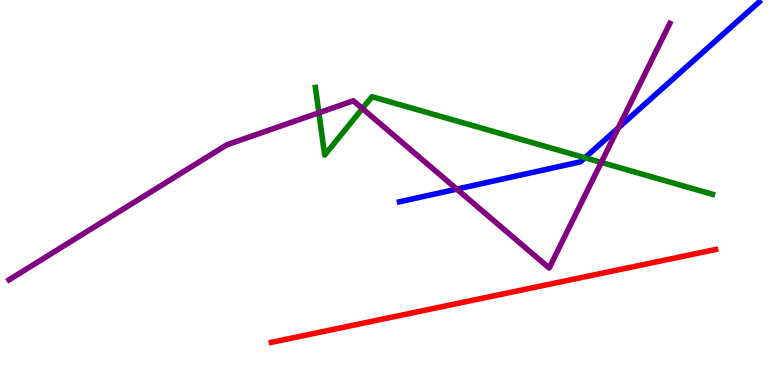[{'lines': ['blue', 'red'], 'intersections': []}, {'lines': ['green', 'red'], 'intersections': []}, {'lines': ['purple', 'red'], 'intersections': []}, {'lines': ['blue', 'green'], 'intersections': [{'x': 7.55, 'y': 5.9}]}, {'lines': ['blue', 'purple'], 'intersections': [{'x': 5.89, 'y': 5.09}, {'x': 7.98, 'y': 6.68}]}, {'lines': ['green', 'purple'], 'intersections': [{'x': 4.11, 'y': 7.07}, {'x': 4.68, 'y': 7.18}, {'x': 7.76, 'y': 5.78}]}]